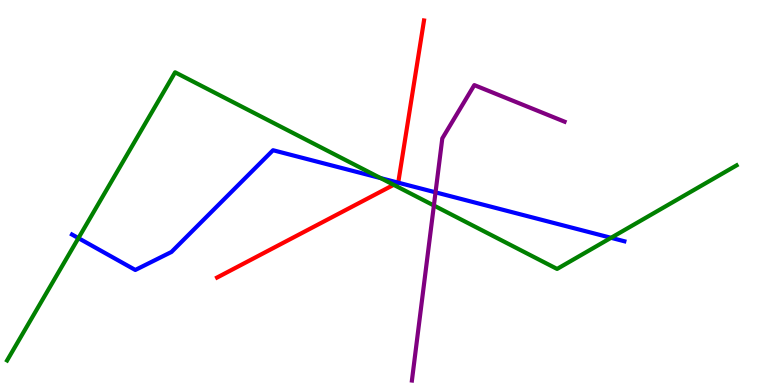[{'lines': ['blue', 'red'], 'intersections': [{'x': 5.13, 'y': 5.26}]}, {'lines': ['green', 'red'], 'intersections': [{'x': 5.08, 'y': 5.2}]}, {'lines': ['purple', 'red'], 'intersections': []}, {'lines': ['blue', 'green'], 'intersections': [{'x': 1.01, 'y': 3.81}, {'x': 4.91, 'y': 5.37}, {'x': 7.88, 'y': 3.82}]}, {'lines': ['blue', 'purple'], 'intersections': [{'x': 5.62, 'y': 5.0}]}, {'lines': ['green', 'purple'], 'intersections': [{'x': 5.6, 'y': 4.66}]}]